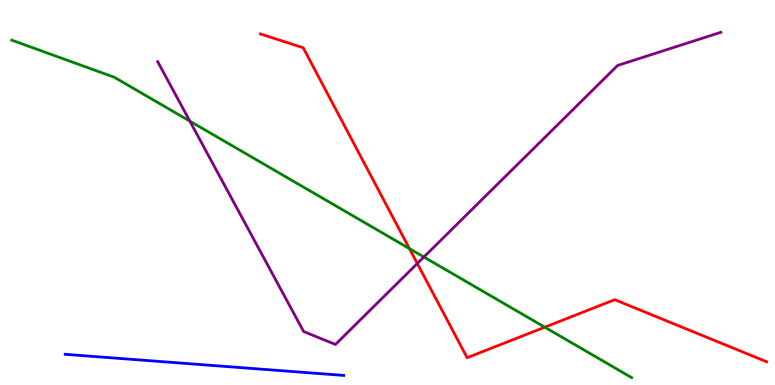[{'lines': ['blue', 'red'], 'intersections': []}, {'lines': ['green', 'red'], 'intersections': [{'x': 5.28, 'y': 3.54}, {'x': 7.03, 'y': 1.5}]}, {'lines': ['purple', 'red'], 'intersections': [{'x': 5.38, 'y': 3.16}]}, {'lines': ['blue', 'green'], 'intersections': []}, {'lines': ['blue', 'purple'], 'intersections': []}, {'lines': ['green', 'purple'], 'intersections': [{'x': 2.45, 'y': 6.85}, {'x': 5.47, 'y': 3.32}]}]